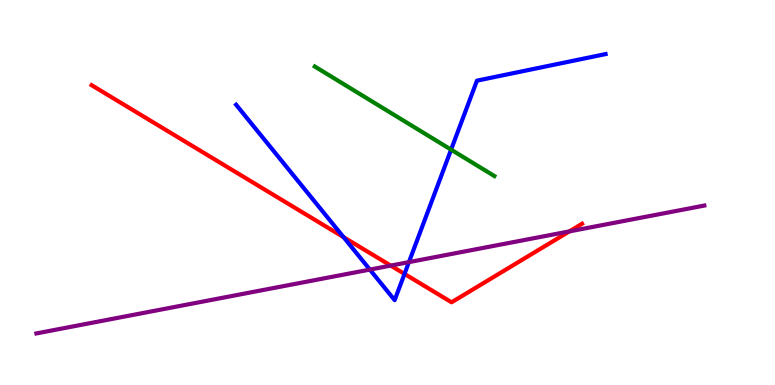[{'lines': ['blue', 'red'], 'intersections': [{'x': 4.43, 'y': 3.84}, {'x': 5.22, 'y': 2.89}]}, {'lines': ['green', 'red'], 'intersections': []}, {'lines': ['purple', 'red'], 'intersections': [{'x': 5.04, 'y': 3.1}, {'x': 7.35, 'y': 3.99}]}, {'lines': ['blue', 'green'], 'intersections': [{'x': 5.82, 'y': 6.11}]}, {'lines': ['blue', 'purple'], 'intersections': [{'x': 4.77, 'y': 3.0}, {'x': 5.28, 'y': 3.19}]}, {'lines': ['green', 'purple'], 'intersections': []}]